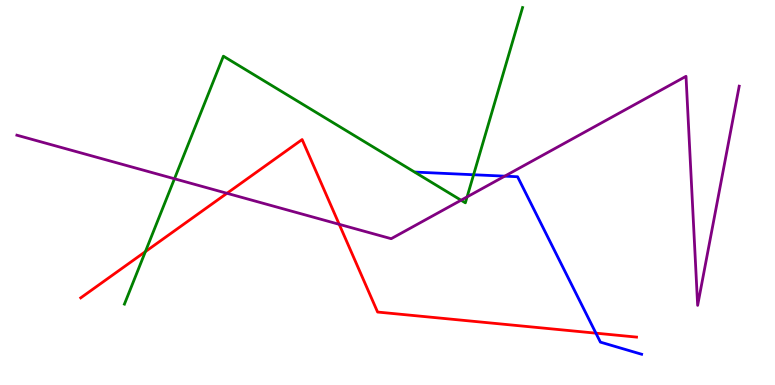[{'lines': ['blue', 'red'], 'intersections': [{'x': 7.69, 'y': 1.35}]}, {'lines': ['green', 'red'], 'intersections': [{'x': 1.88, 'y': 3.46}]}, {'lines': ['purple', 'red'], 'intersections': [{'x': 2.93, 'y': 4.98}, {'x': 4.38, 'y': 4.17}]}, {'lines': ['blue', 'green'], 'intersections': [{'x': 6.11, 'y': 5.46}]}, {'lines': ['blue', 'purple'], 'intersections': [{'x': 6.51, 'y': 5.42}]}, {'lines': ['green', 'purple'], 'intersections': [{'x': 2.25, 'y': 5.36}, {'x': 5.95, 'y': 4.8}, {'x': 6.03, 'y': 4.89}]}]